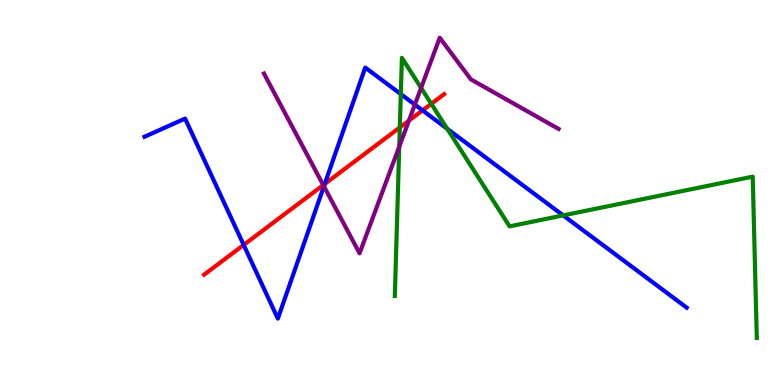[{'lines': ['blue', 'red'], 'intersections': [{'x': 3.14, 'y': 3.64}, {'x': 4.19, 'y': 5.22}, {'x': 5.45, 'y': 7.13}]}, {'lines': ['green', 'red'], 'intersections': [{'x': 5.16, 'y': 6.69}, {'x': 5.56, 'y': 7.3}]}, {'lines': ['purple', 'red'], 'intersections': [{'x': 4.17, 'y': 5.19}, {'x': 5.28, 'y': 6.87}]}, {'lines': ['blue', 'green'], 'intersections': [{'x': 5.17, 'y': 7.55}, {'x': 5.77, 'y': 6.65}, {'x': 7.27, 'y': 4.41}]}, {'lines': ['blue', 'purple'], 'intersections': [{'x': 4.18, 'y': 5.16}, {'x': 5.35, 'y': 7.28}]}, {'lines': ['green', 'purple'], 'intersections': [{'x': 5.15, 'y': 6.19}, {'x': 5.43, 'y': 7.72}]}]